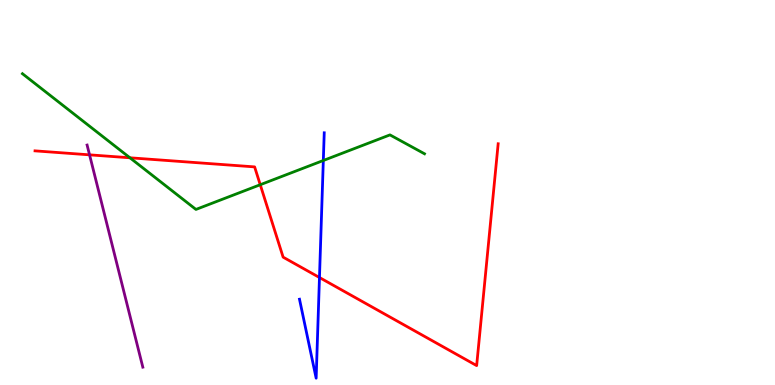[{'lines': ['blue', 'red'], 'intersections': [{'x': 4.12, 'y': 2.79}]}, {'lines': ['green', 'red'], 'intersections': [{'x': 1.68, 'y': 5.9}, {'x': 3.36, 'y': 5.2}]}, {'lines': ['purple', 'red'], 'intersections': [{'x': 1.16, 'y': 5.98}]}, {'lines': ['blue', 'green'], 'intersections': [{'x': 4.17, 'y': 5.83}]}, {'lines': ['blue', 'purple'], 'intersections': []}, {'lines': ['green', 'purple'], 'intersections': []}]